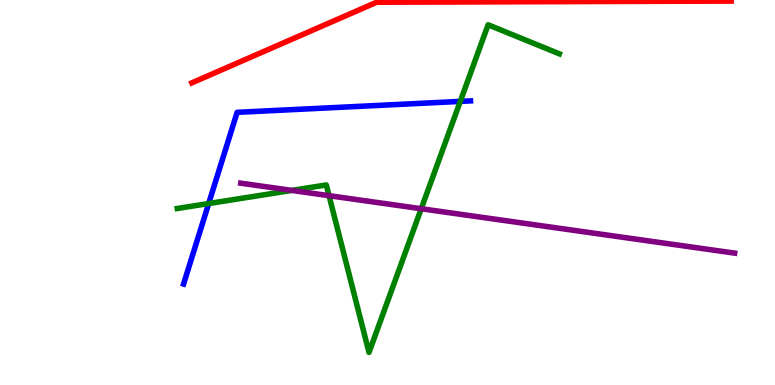[{'lines': ['blue', 'red'], 'intersections': []}, {'lines': ['green', 'red'], 'intersections': []}, {'lines': ['purple', 'red'], 'intersections': []}, {'lines': ['blue', 'green'], 'intersections': [{'x': 2.69, 'y': 4.71}, {'x': 5.94, 'y': 7.37}]}, {'lines': ['blue', 'purple'], 'intersections': []}, {'lines': ['green', 'purple'], 'intersections': [{'x': 3.77, 'y': 5.05}, {'x': 4.25, 'y': 4.92}, {'x': 5.44, 'y': 4.58}]}]